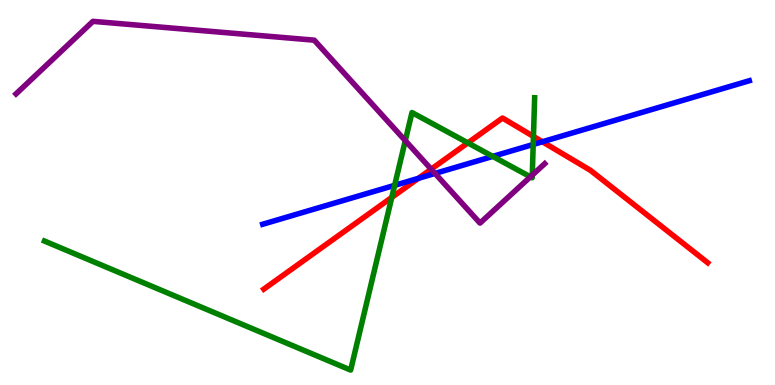[{'lines': ['blue', 'red'], 'intersections': [{'x': 5.4, 'y': 5.37}, {'x': 7.0, 'y': 6.32}]}, {'lines': ['green', 'red'], 'intersections': [{'x': 5.06, 'y': 4.87}, {'x': 6.04, 'y': 6.29}, {'x': 6.88, 'y': 6.46}]}, {'lines': ['purple', 'red'], 'intersections': [{'x': 5.56, 'y': 5.61}]}, {'lines': ['blue', 'green'], 'intersections': [{'x': 5.09, 'y': 5.19}, {'x': 6.36, 'y': 5.94}, {'x': 6.88, 'y': 6.25}]}, {'lines': ['blue', 'purple'], 'intersections': [{'x': 5.61, 'y': 5.5}]}, {'lines': ['green', 'purple'], 'intersections': [{'x': 5.23, 'y': 6.35}, {'x': 6.84, 'y': 5.41}, {'x': 6.87, 'y': 5.45}]}]